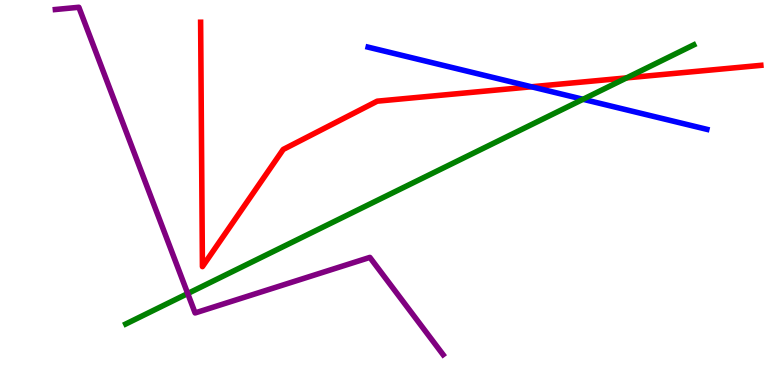[{'lines': ['blue', 'red'], 'intersections': [{'x': 6.86, 'y': 7.75}]}, {'lines': ['green', 'red'], 'intersections': [{'x': 8.08, 'y': 7.98}]}, {'lines': ['purple', 'red'], 'intersections': []}, {'lines': ['blue', 'green'], 'intersections': [{'x': 7.52, 'y': 7.42}]}, {'lines': ['blue', 'purple'], 'intersections': []}, {'lines': ['green', 'purple'], 'intersections': [{'x': 2.42, 'y': 2.38}]}]